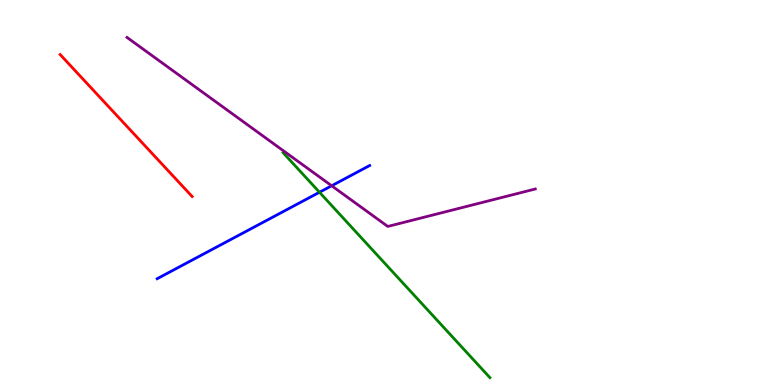[{'lines': ['blue', 'red'], 'intersections': []}, {'lines': ['green', 'red'], 'intersections': []}, {'lines': ['purple', 'red'], 'intersections': []}, {'lines': ['blue', 'green'], 'intersections': [{'x': 4.12, 'y': 5.01}]}, {'lines': ['blue', 'purple'], 'intersections': [{'x': 4.28, 'y': 5.17}]}, {'lines': ['green', 'purple'], 'intersections': []}]